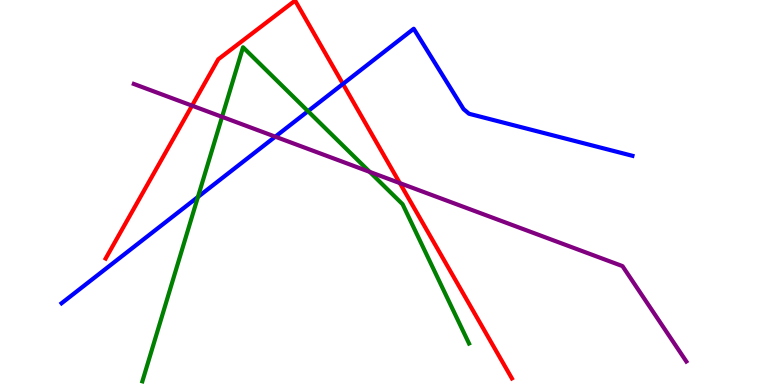[{'lines': ['blue', 'red'], 'intersections': [{'x': 4.43, 'y': 7.82}]}, {'lines': ['green', 'red'], 'intersections': []}, {'lines': ['purple', 'red'], 'intersections': [{'x': 2.48, 'y': 7.26}, {'x': 5.16, 'y': 5.24}]}, {'lines': ['blue', 'green'], 'intersections': [{'x': 2.55, 'y': 4.88}, {'x': 3.97, 'y': 7.11}]}, {'lines': ['blue', 'purple'], 'intersections': [{'x': 3.55, 'y': 6.45}]}, {'lines': ['green', 'purple'], 'intersections': [{'x': 2.87, 'y': 6.97}, {'x': 4.77, 'y': 5.54}]}]